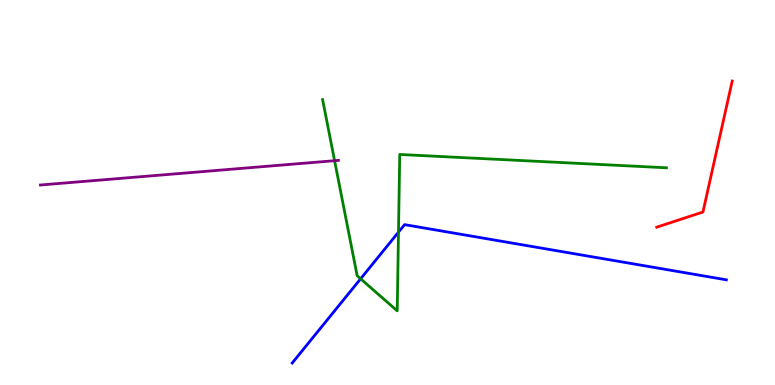[{'lines': ['blue', 'red'], 'intersections': []}, {'lines': ['green', 'red'], 'intersections': []}, {'lines': ['purple', 'red'], 'intersections': []}, {'lines': ['blue', 'green'], 'intersections': [{'x': 4.65, 'y': 2.76}, {'x': 5.14, 'y': 3.97}]}, {'lines': ['blue', 'purple'], 'intersections': []}, {'lines': ['green', 'purple'], 'intersections': [{'x': 4.32, 'y': 5.83}]}]